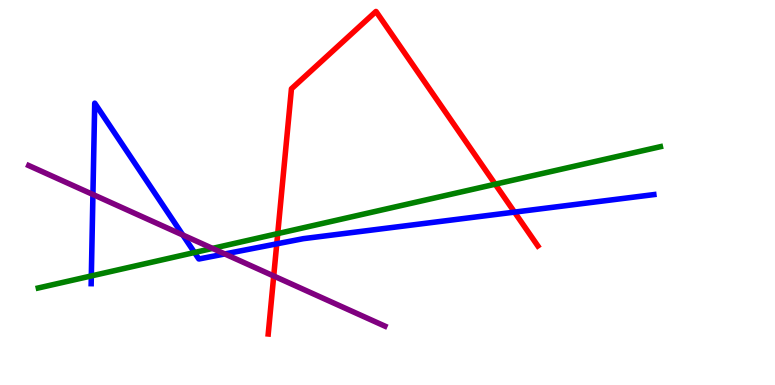[{'lines': ['blue', 'red'], 'intersections': [{'x': 3.57, 'y': 3.67}, {'x': 6.64, 'y': 4.49}]}, {'lines': ['green', 'red'], 'intersections': [{'x': 3.58, 'y': 3.93}, {'x': 6.39, 'y': 5.22}]}, {'lines': ['purple', 'red'], 'intersections': [{'x': 3.53, 'y': 2.83}]}, {'lines': ['blue', 'green'], 'intersections': [{'x': 1.18, 'y': 2.83}, {'x': 2.51, 'y': 3.44}]}, {'lines': ['blue', 'purple'], 'intersections': [{'x': 1.2, 'y': 4.95}, {'x': 2.36, 'y': 3.9}, {'x': 2.9, 'y': 3.4}]}, {'lines': ['green', 'purple'], 'intersections': [{'x': 2.74, 'y': 3.55}]}]